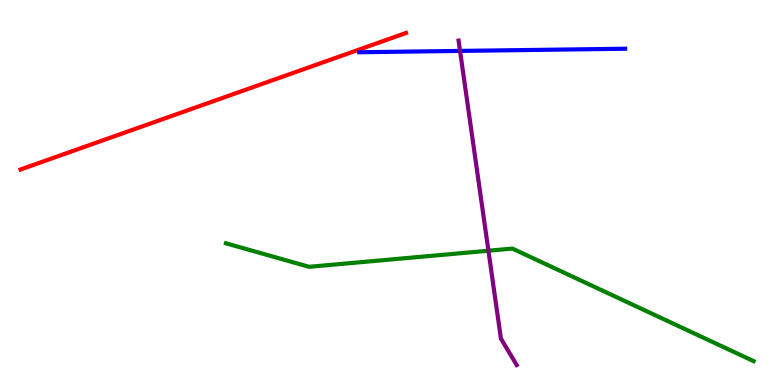[{'lines': ['blue', 'red'], 'intersections': []}, {'lines': ['green', 'red'], 'intersections': []}, {'lines': ['purple', 'red'], 'intersections': []}, {'lines': ['blue', 'green'], 'intersections': []}, {'lines': ['blue', 'purple'], 'intersections': [{'x': 5.94, 'y': 8.68}]}, {'lines': ['green', 'purple'], 'intersections': [{'x': 6.3, 'y': 3.49}]}]